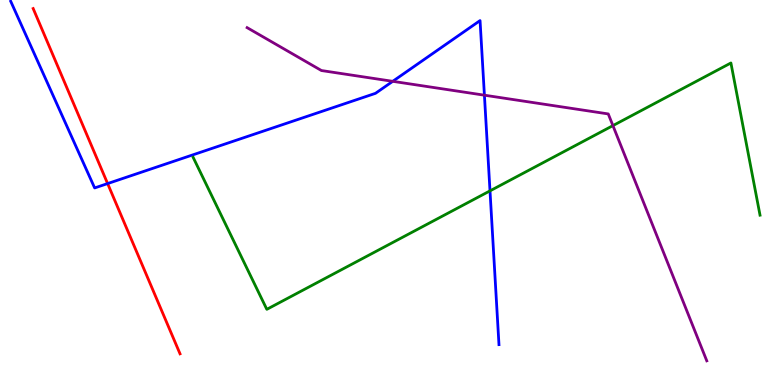[{'lines': ['blue', 'red'], 'intersections': [{'x': 1.39, 'y': 5.23}]}, {'lines': ['green', 'red'], 'intersections': []}, {'lines': ['purple', 'red'], 'intersections': []}, {'lines': ['blue', 'green'], 'intersections': [{'x': 6.32, 'y': 5.04}]}, {'lines': ['blue', 'purple'], 'intersections': [{'x': 5.07, 'y': 7.89}, {'x': 6.25, 'y': 7.53}]}, {'lines': ['green', 'purple'], 'intersections': [{'x': 7.91, 'y': 6.74}]}]